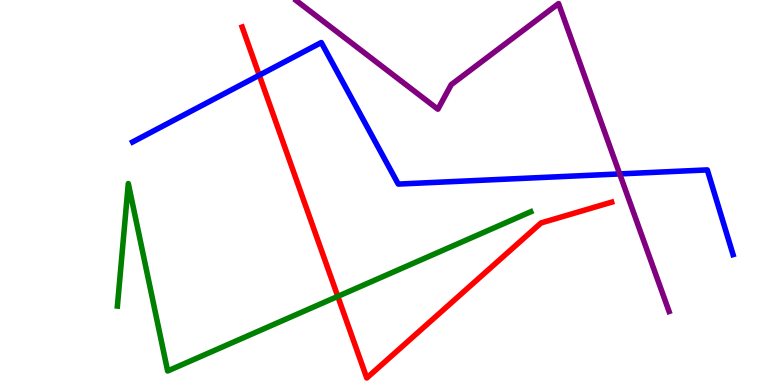[{'lines': ['blue', 'red'], 'intersections': [{'x': 3.35, 'y': 8.05}]}, {'lines': ['green', 'red'], 'intersections': [{'x': 4.36, 'y': 2.3}]}, {'lines': ['purple', 'red'], 'intersections': []}, {'lines': ['blue', 'green'], 'intersections': []}, {'lines': ['blue', 'purple'], 'intersections': [{'x': 8.0, 'y': 5.48}]}, {'lines': ['green', 'purple'], 'intersections': []}]